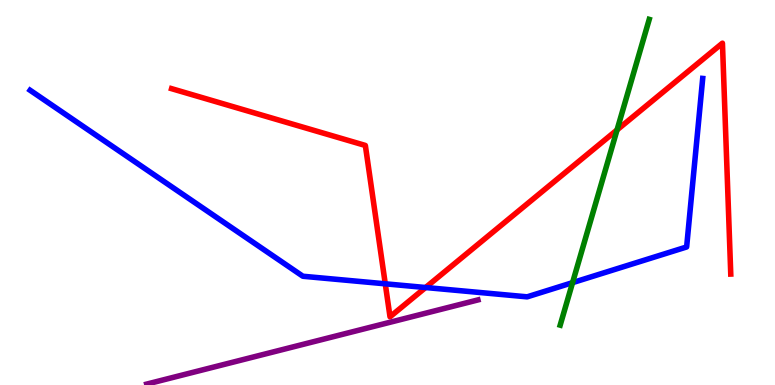[{'lines': ['blue', 'red'], 'intersections': [{'x': 4.97, 'y': 2.63}, {'x': 5.49, 'y': 2.53}]}, {'lines': ['green', 'red'], 'intersections': [{'x': 7.96, 'y': 6.63}]}, {'lines': ['purple', 'red'], 'intersections': []}, {'lines': ['blue', 'green'], 'intersections': [{'x': 7.39, 'y': 2.66}]}, {'lines': ['blue', 'purple'], 'intersections': []}, {'lines': ['green', 'purple'], 'intersections': []}]